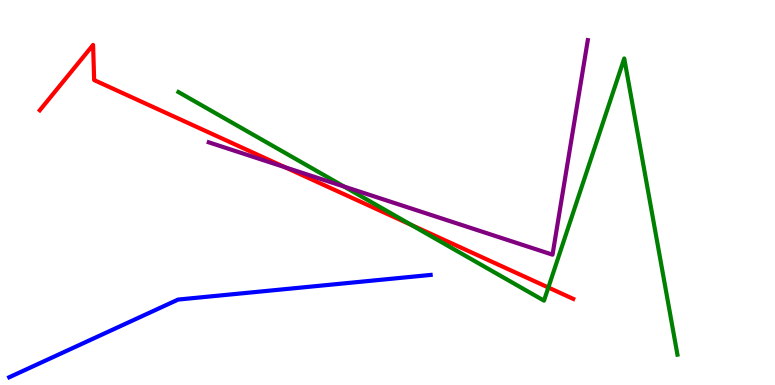[{'lines': ['blue', 'red'], 'intersections': []}, {'lines': ['green', 'red'], 'intersections': [{'x': 5.31, 'y': 4.16}, {'x': 7.08, 'y': 2.53}]}, {'lines': ['purple', 'red'], 'intersections': [{'x': 3.68, 'y': 5.66}]}, {'lines': ['blue', 'green'], 'intersections': []}, {'lines': ['blue', 'purple'], 'intersections': []}, {'lines': ['green', 'purple'], 'intersections': [{'x': 4.44, 'y': 5.15}]}]